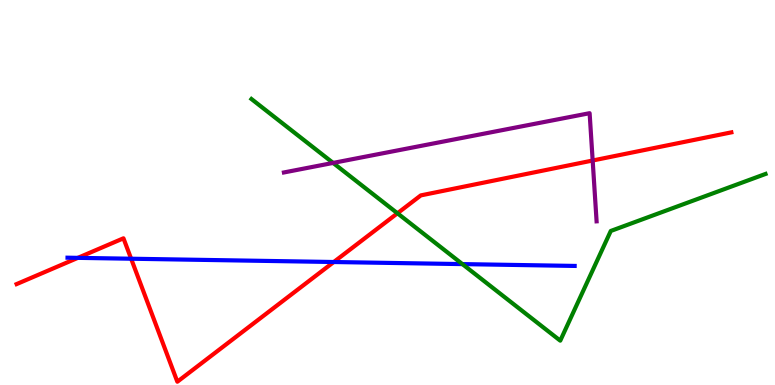[{'lines': ['blue', 'red'], 'intersections': [{'x': 1.0, 'y': 3.3}, {'x': 1.69, 'y': 3.28}, {'x': 4.31, 'y': 3.19}]}, {'lines': ['green', 'red'], 'intersections': [{'x': 5.13, 'y': 4.46}]}, {'lines': ['purple', 'red'], 'intersections': [{'x': 7.65, 'y': 5.83}]}, {'lines': ['blue', 'green'], 'intersections': [{'x': 5.97, 'y': 3.14}]}, {'lines': ['blue', 'purple'], 'intersections': []}, {'lines': ['green', 'purple'], 'intersections': [{'x': 4.3, 'y': 5.77}]}]